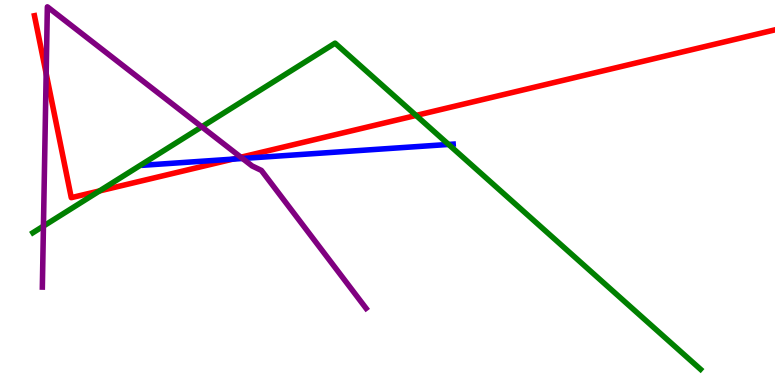[{'lines': ['blue', 'red'], 'intersections': [{'x': 3.0, 'y': 5.87}]}, {'lines': ['green', 'red'], 'intersections': [{'x': 1.28, 'y': 5.04}, {'x': 5.37, 'y': 7.0}]}, {'lines': ['purple', 'red'], 'intersections': [{'x': 0.596, 'y': 8.09}, {'x': 3.11, 'y': 5.92}]}, {'lines': ['blue', 'green'], 'intersections': [{'x': 5.79, 'y': 6.25}]}, {'lines': ['blue', 'purple'], 'intersections': [{'x': 3.13, 'y': 5.88}]}, {'lines': ['green', 'purple'], 'intersections': [{'x': 0.561, 'y': 4.13}, {'x': 2.6, 'y': 6.71}]}]